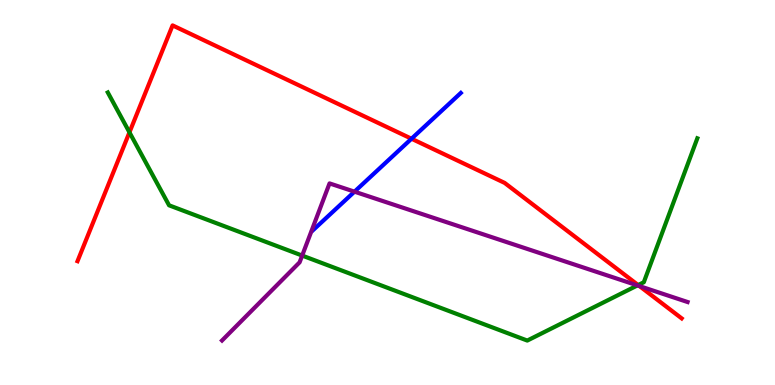[{'lines': ['blue', 'red'], 'intersections': [{'x': 5.31, 'y': 6.4}]}, {'lines': ['green', 'red'], 'intersections': [{'x': 1.67, 'y': 6.56}, {'x': 8.23, 'y': 2.6}]}, {'lines': ['purple', 'red'], 'intersections': [{'x': 8.25, 'y': 2.57}]}, {'lines': ['blue', 'green'], 'intersections': []}, {'lines': ['blue', 'purple'], 'intersections': [{'x': 4.57, 'y': 5.02}]}, {'lines': ['green', 'purple'], 'intersections': [{'x': 3.9, 'y': 3.36}, {'x': 8.23, 'y': 2.59}]}]